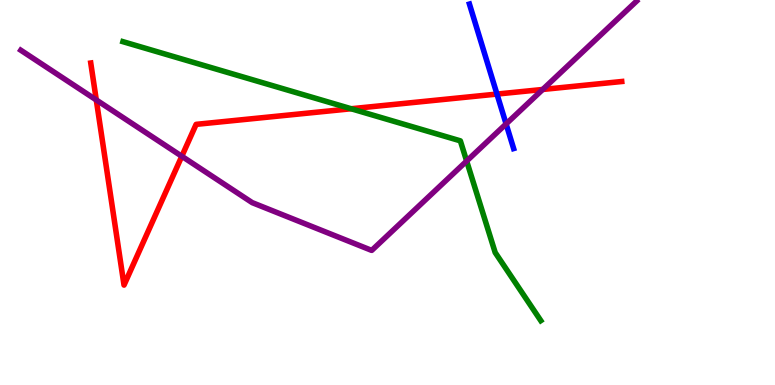[{'lines': ['blue', 'red'], 'intersections': [{'x': 6.41, 'y': 7.56}]}, {'lines': ['green', 'red'], 'intersections': [{'x': 4.53, 'y': 7.18}]}, {'lines': ['purple', 'red'], 'intersections': [{'x': 1.24, 'y': 7.4}, {'x': 2.35, 'y': 5.94}, {'x': 7.0, 'y': 7.68}]}, {'lines': ['blue', 'green'], 'intersections': []}, {'lines': ['blue', 'purple'], 'intersections': [{'x': 6.53, 'y': 6.78}]}, {'lines': ['green', 'purple'], 'intersections': [{'x': 6.02, 'y': 5.82}]}]